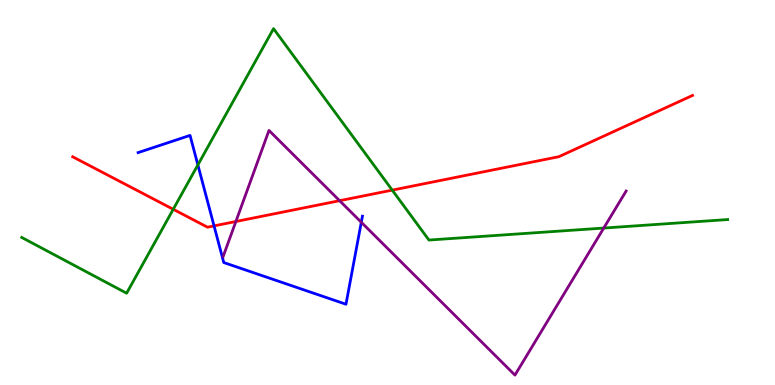[{'lines': ['blue', 'red'], 'intersections': [{'x': 2.76, 'y': 4.13}]}, {'lines': ['green', 'red'], 'intersections': [{'x': 2.24, 'y': 4.56}, {'x': 5.06, 'y': 5.06}]}, {'lines': ['purple', 'red'], 'intersections': [{'x': 3.04, 'y': 4.25}, {'x': 4.38, 'y': 4.79}]}, {'lines': ['blue', 'green'], 'intersections': [{'x': 2.55, 'y': 5.72}]}, {'lines': ['blue', 'purple'], 'intersections': [{'x': 4.66, 'y': 4.23}]}, {'lines': ['green', 'purple'], 'intersections': [{'x': 7.79, 'y': 4.08}]}]